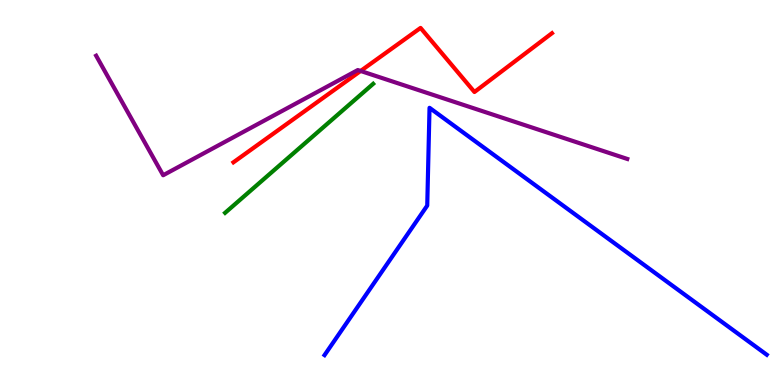[{'lines': ['blue', 'red'], 'intersections': []}, {'lines': ['green', 'red'], 'intersections': []}, {'lines': ['purple', 'red'], 'intersections': [{'x': 4.65, 'y': 8.16}]}, {'lines': ['blue', 'green'], 'intersections': []}, {'lines': ['blue', 'purple'], 'intersections': []}, {'lines': ['green', 'purple'], 'intersections': []}]